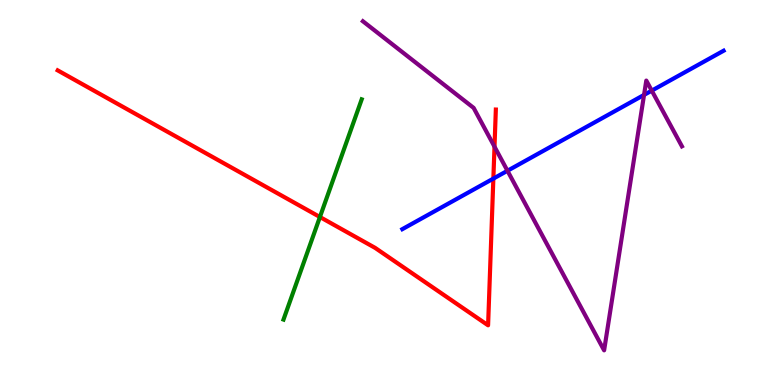[{'lines': ['blue', 'red'], 'intersections': [{'x': 6.37, 'y': 5.36}]}, {'lines': ['green', 'red'], 'intersections': [{'x': 4.13, 'y': 4.36}]}, {'lines': ['purple', 'red'], 'intersections': [{'x': 6.38, 'y': 6.19}]}, {'lines': ['blue', 'green'], 'intersections': []}, {'lines': ['blue', 'purple'], 'intersections': [{'x': 6.55, 'y': 5.56}, {'x': 8.31, 'y': 7.53}, {'x': 8.41, 'y': 7.65}]}, {'lines': ['green', 'purple'], 'intersections': []}]